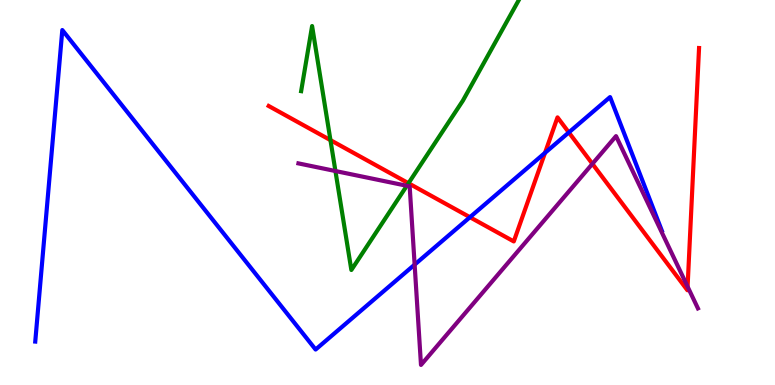[{'lines': ['blue', 'red'], 'intersections': [{'x': 6.06, 'y': 4.36}, {'x': 7.03, 'y': 6.03}, {'x': 7.34, 'y': 6.56}]}, {'lines': ['green', 'red'], 'intersections': [{'x': 4.26, 'y': 6.36}, {'x': 5.27, 'y': 5.24}]}, {'lines': ['purple', 'red'], 'intersections': [{'x': 7.64, 'y': 5.74}, {'x': 8.87, 'y': 2.56}]}, {'lines': ['blue', 'green'], 'intersections': []}, {'lines': ['blue', 'purple'], 'intersections': [{'x': 5.35, 'y': 3.13}]}, {'lines': ['green', 'purple'], 'intersections': [{'x': 4.33, 'y': 5.56}, {'x': 5.25, 'y': 5.17}]}]